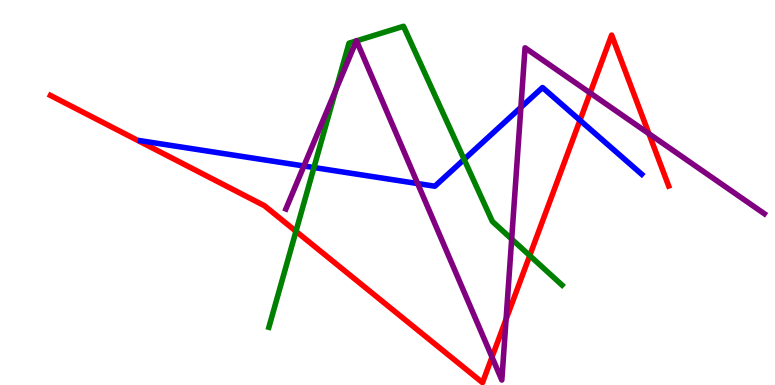[{'lines': ['blue', 'red'], 'intersections': [{'x': 7.48, 'y': 6.88}]}, {'lines': ['green', 'red'], 'intersections': [{'x': 3.82, 'y': 3.99}, {'x': 6.84, 'y': 3.36}]}, {'lines': ['purple', 'red'], 'intersections': [{'x': 6.35, 'y': 0.724}, {'x': 6.53, 'y': 1.71}, {'x': 7.61, 'y': 7.59}, {'x': 8.37, 'y': 6.53}]}, {'lines': ['blue', 'green'], 'intersections': [{'x': 4.05, 'y': 5.65}, {'x': 5.99, 'y': 5.86}]}, {'lines': ['blue', 'purple'], 'intersections': [{'x': 3.92, 'y': 5.69}, {'x': 5.39, 'y': 5.23}, {'x': 6.72, 'y': 7.21}]}, {'lines': ['green', 'purple'], 'intersections': [{'x': 4.33, 'y': 7.67}, {'x': 4.6, 'y': 8.94}, {'x': 4.6, 'y': 8.94}, {'x': 6.6, 'y': 3.79}]}]